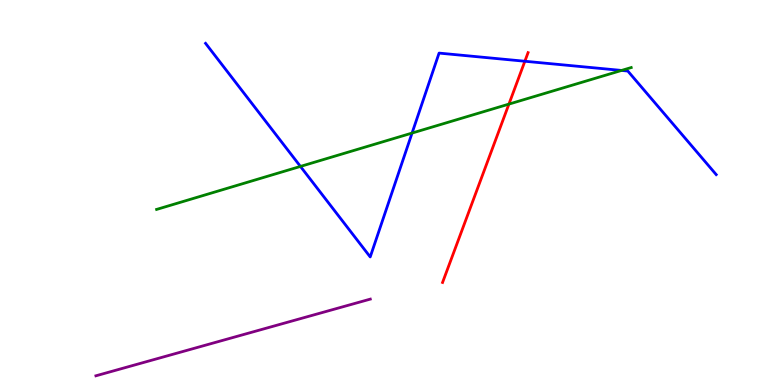[{'lines': ['blue', 'red'], 'intersections': [{'x': 6.77, 'y': 8.41}]}, {'lines': ['green', 'red'], 'intersections': [{'x': 6.57, 'y': 7.3}]}, {'lines': ['purple', 'red'], 'intersections': []}, {'lines': ['blue', 'green'], 'intersections': [{'x': 3.88, 'y': 5.68}, {'x': 5.32, 'y': 6.54}, {'x': 8.02, 'y': 8.17}]}, {'lines': ['blue', 'purple'], 'intersections': []}, {'lines': ['green', 'purple'], 'intersections': []}]